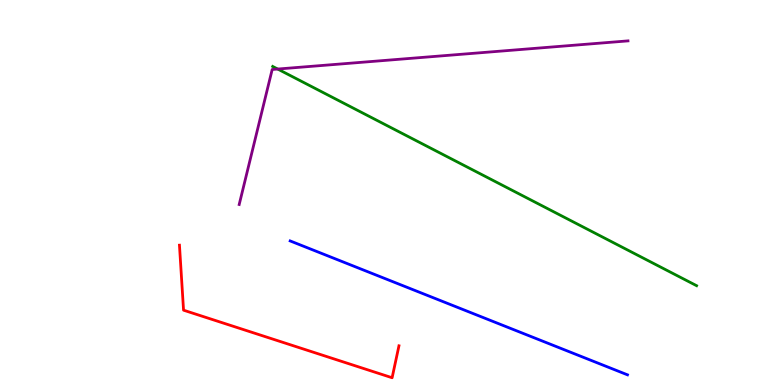[{'lines': ['blue', 'red'], 'intersections': []}, {'lines': ['green', 'red'], 'intersections': []}, {'lines': ['purple', 'red'], 'intersections': []}, {'lines': ['blue', 'green'], 'intersections': []}, {'lines': ['blue', 'purple'], 'intersections': []}, {'lines': ['green', 'purple'], 'intersections': [{'x': 3.58, 'y': 8.21}]}]